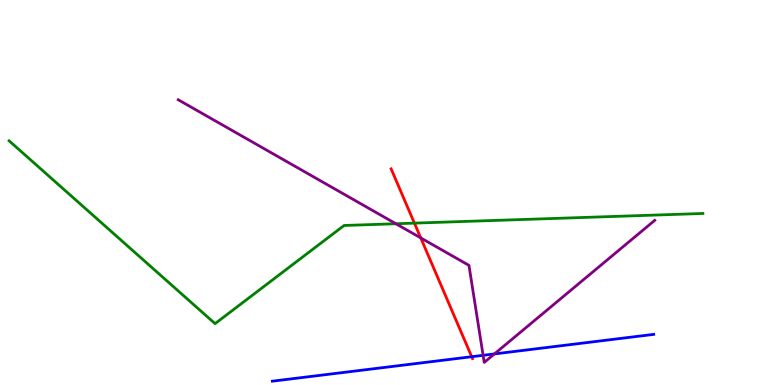[{'lines': ['blue', 'red'], 'intersections': [{'x': 6.09, 'y': 0.735}]}, {'lines': ['green', 'red'], 'intersections': [{'x': 5.35, 'y': 4.2}]}, {'lines': ['purple', 'red'], 'intersections': [{'x': 5.43, 'y': 3.82}]}, {'lines': ['blue', 'green'], 'intersections': []}, {'lines': ['blue', 'purple'], 'intersections': [{'x': 6.23, 'y': 0.771}, {'x': 6.38, 'y': 0.807}]}, {'lines': ['green', 'purple'], 'intersections': [{'x': 5.11, 'y': 4.19}]}]